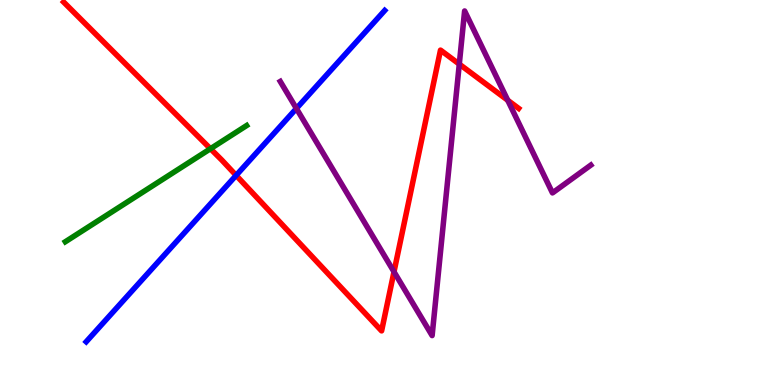[{'lines': ['blue', 'red'], 'intersections': [{'x': 3.05, 'y': 5.44}]}, {'lines': ['green', 'red'], 'intersections': [{'x': 2.72, 'y': 6.14}]}, {'lines': ['purple', 'red'], 'intersections': [{'x': 5.08, 'y': 2.94}, {'x': 5.93, 'y': 8.33}, {'x': 6.55, 'y': 7.4}]}, {'lines': ['blue', 'green'], 'intersections': []}, {'lines': ['blue', 'purple'], 'intersections': [{'x': 3.82, 'y': 7.18}]}, {'lines': ['green', 'purple'], 'intersections': []}]